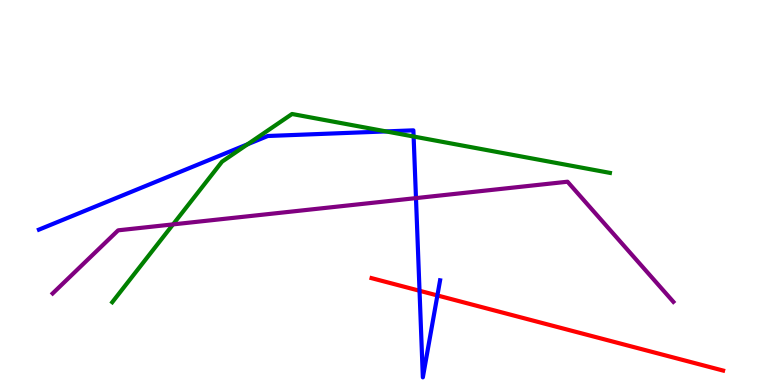[{'lines': ['blue', 'red'], 'intersections': [{'x': 5.41, 'y': 2.45}, {'x': 5.64, 'y': 2.33}]}, {'lines': ['green', 'red'], 'intersections': []}, {'lines': ['purple', 'red'], 'intersections': []}, {'lines': ['blue', 'green'], 'intersections': [{'x': 3.19, 'y': 6.25}, {'x': 4.98, 'y': 6.59}, {'x': 5.34, 'y': 6.45}]}, {'lines': ['blue', 'purple'], 'intersections': [{'x': 5.37, 'y': 4.85}]}, {'lines': ['green', 'purple'], 'intersections': [{'x': 2.23, 'y': 4.17}]}]